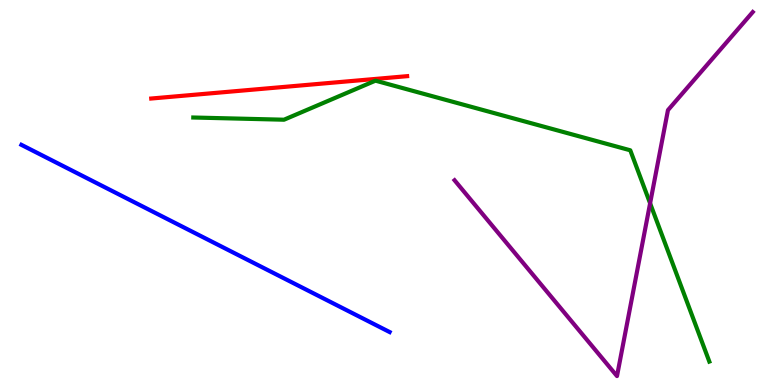[{'lines': ['blue', 'red'], 'intersections': []}, {'lines': ['green', 'red'], 'intersections': []}, {'lines': ['purple', 'red'], 'intersections': []}, {'lines': ['blue', 'green'], 'intersections': []}, {'lines': ['blue', 'purple'], 'intersections': []}, {'lines': ['green', 'purple'], 'intersections': [{'x': 8.39, 'y': 4.72}]}]